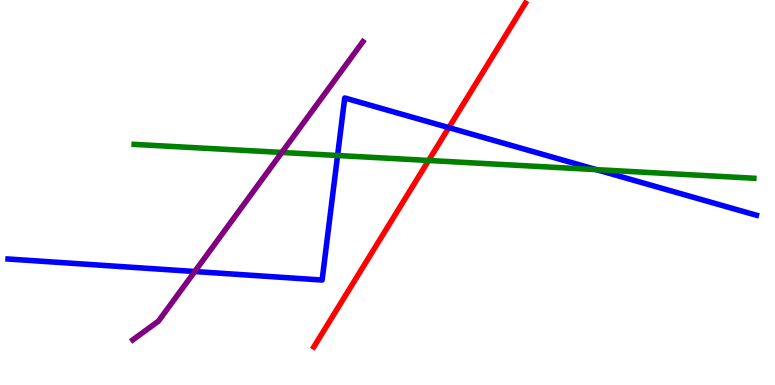[{'lines': ['blue', 'red'], 'intersections': [{'x': 5.79, 'y': 6.69}]}, {'lines': ['green', 'red'], 'intersections': [{'x': 5.53, 'y': 5.83}]}, {'lines': ['purple', 'red'], 'intersections': []}, {'lines': ['blue', 'green'], 'intersections': [{'x': 4.36, 'y': 5.96}, {'x': 7.7, 'y': 5.59}]}, {'lines': ['blue', 'purple'], 'intersections': [{'x': 2.51, 'y': 2.95}]}, {'lines': ['green', 'purple'], 'intersections': [{'x': 3.64, 'y': 6.04}]}]